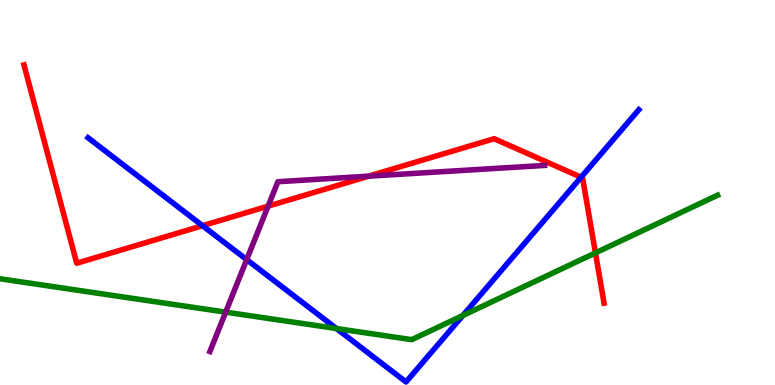[{'lines': ['blue', 'red'], 'intersections': [{'x': 2.61, 'y': 4.14}, {'x': 7.5, 'y': 5.4}]}, {'lines': ['green', 'red'], 'intersections': [{'x': 7.68, 'y': 3.43}]}, {'lines': ['purple', 'red'], 'intersections': [{'x': 3.46, 'y': 4.65}, {'x': 4.76, 'y': 5.42}]}, {'lines': ['blue', 'green'], 'intersections': [{'x': 4.34, 'y': 1.47}, {'x': 5.97, 'y': 1.81}]}, {'lines': ['blue', 'purple'], 'intersections': [{'x': 3.18, 'y': 3.26}]}, {'lines': ['green', 'purple'], 'intersections': [{'x': 2.91, 'y': 1.89}]}]